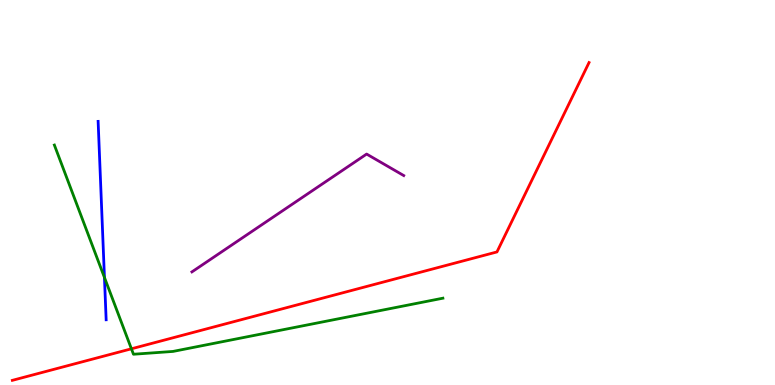[{'lines': ['blue', 'red'], 'intersections': []}, {'lines': ['green', 'red'], 'intersections': [{'x': 1.7, 'y': 0.94}]}, {'lines': ['purple', 'red'], 'intersections': []}, {'lines': ['blue', 'green'], 'intersections': [{'x': 1.35, 'y': 2.79}]}, {'lines': ['blue', 'purple'], 'intersections': []}, {'lines': ['green', 'purple'], 'intersections': []}]